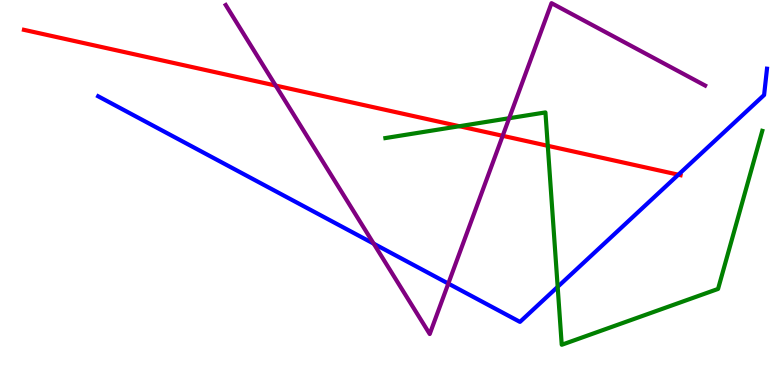[{'lines': ['blue', 'red'], 'intersections': [{'x': 8.75, 'y': 5.46}]}, {'lines': ['green', 'red'], 'intersections': [{'x': 5.93, 'y': 6.72}, {'x': 7.07, 'y': 6.21}]}, {'lines': ['purple', 'red'], 'intersections': [{'x': 3.56, 'y': 7.78}, {'x': 6.49, 'y': 6.47}]}, {'lines': ['blue', 'green'], 'intersections': [{'x': 7.2, 'y': 2.55}]}, {'lines': ['blue', 'purple'], 'intersections': [{'x': 4.82, 'y': 3.67}, {'x': 5.78, 'y': 2.63}]}, {'lines': ['green', 'purple'], 'intersections': [{'x': 6.57, 'y': 6.93}]}]